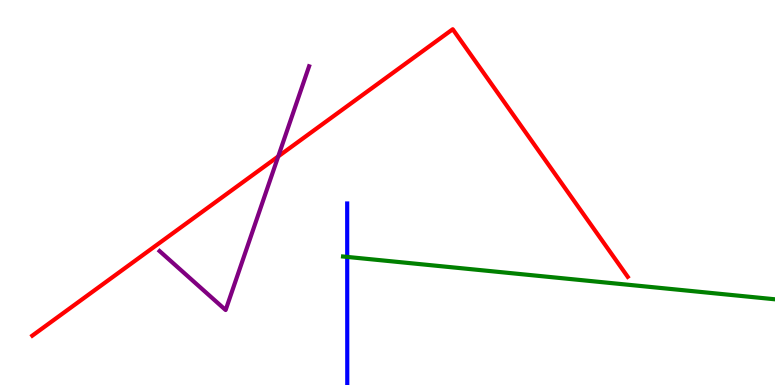[{'lines': ['blue', 'red'], 'intersections': []}, {'lines': ['green', 'red'], 'intersections': []}, {'lines': ['purple', 'red'], 'intersections': [{'x': 3.59, 'y': 5.94}]}, {'lines': ['blue', 'green'], 'intersections': [{'x': 4.48, 'y': 3.33}]}, {'lines': ['blue', 'purple'], 'intersections': []}, {'lines': ['green', 'purple'], 'intersections': []}]